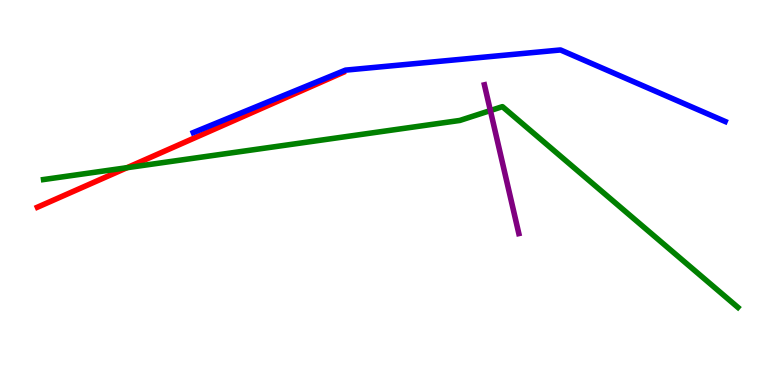[{'lines': ['blue', 'red'], 'intersections': []}, {'lines': ['green', 'red'], 'intersections': [{'x': 1.64, 'y': 5.64}]}, {'lines': ['purple', 'red'], 'intersections': []}, {'lines': ['blue', 'green'], 'intersections': []}, {'lines': ['blue', 'purple'], 'intersections': []}, {'lines': ['green', 'purple'], 'intersections': [{'x': 6.33, 'y': 7.13}]}]